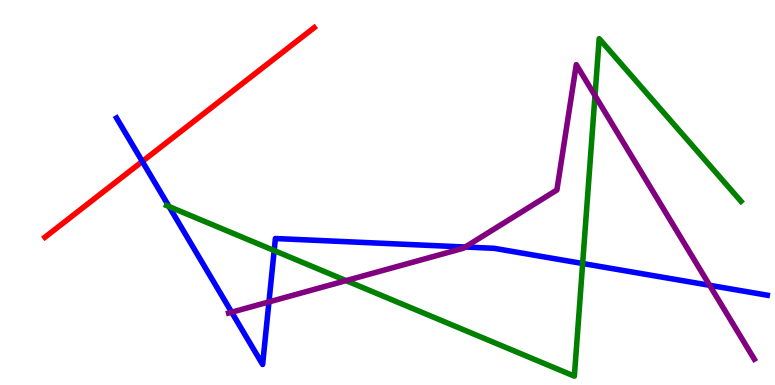[{'lines': ['blue', 'red'], 'intersections': [{'x': 1.84, 'y': 5.81}]}, {'lines': ['green', 'red'], 'intersections': []}, {'lines': ['purple', 'red'], 'intersections': []}, {'lines': ['blue', 'green'], 'intersections': [{'x': 2.18, 'y': 4.63}, {'x': 3.54, 'y': 3.49}, {'x': 7.52, 'y': 3.16}]}, {'lines': ['blue', 'purple'], 'intersections': [{'x': 2.99, 'y': 1.89}, {'x': 3.47, 'y': 2.16}, {'x': 6.0, 'y': 3.58}, {'x': 9.16, 'y': 2.59}]}, {'lines': ['green', 'purple'], 'intersections': [{'x': 4.47, 'y': 2.71}, {'x': 7.68, 'y': 7.52}]}]